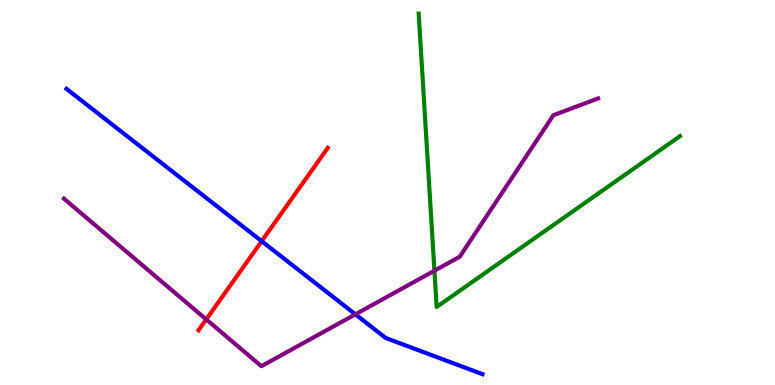[{'lines': ['blue', 'red'], 'intersections': [{'x': 3.38, 'y': 3.74}]}, {'lines': ['green', 'red'], 'intersections': []}, {'lines': ['purple', 'red'], 'intersections': [{'x': 2.66, 'y': 1.7}]}, {'lines': ['blue', 'green'], 'intersections': []}, {'lines': ['blue', 'purple'], 'intersections': [{'x': 4.59, 'y': 1.84}]}, {'lines': ['green', 'purple'], 'intersections': [{'x': 5.61, 'y': 2.97}]}]